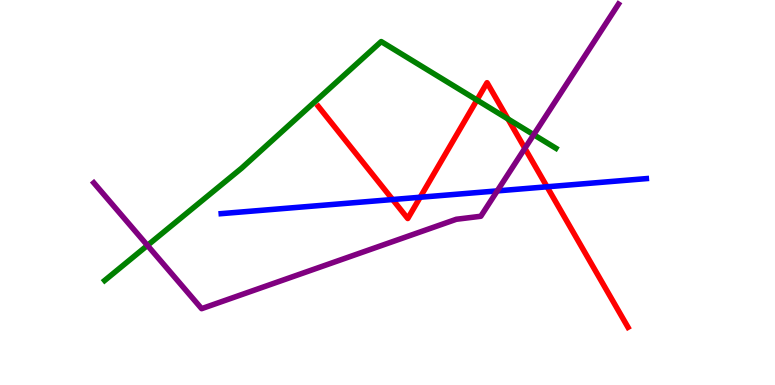[{'lines': ['blue', 'red'], 'intersections': [{'x': 5.07, 'y': 4.82}, {'x': 5.42, 'y': 4.88}, {'x': 7.06, 'y': 5.15}]}, {'lines': ['green', 'red'], 'intersections': [{'x': 6.15, 'y': 7.4}, {'x': 6.55, 'y': 6.91}]}, {'lines': ['purple', 'red'], 'intersections': [{'x': 6.77, 'y': 6.15}]}, {'lines': ['blue', 'green'], 'intersections': []}, {'lines': ['blue', 'purple'], 'intersections': [{'x': 6.42, 'y': 5.04}]}, {'lines': ['green', 'purple'], 'intersections': [{'x': 1.9, 'y': 3.63}, {'x': 6.89, 'y': 6.5}]}]